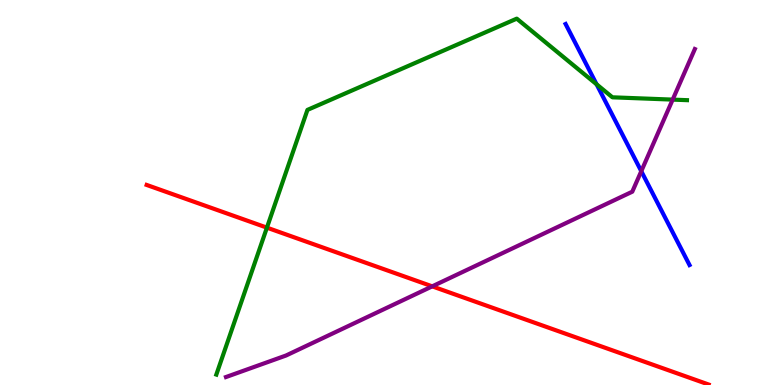[{'lines': ['blue', 'red'], 'intersections': []}, {'lines': ['green', 'red'], 'intersections': [{'x': 3.44, 'y': 4.09}]}, {'lines': ['purple', 'red'], 'intersections': [{'x': 5.58, 'y': 2.56}]}, {'lines': ['blue', 'green'], 'intersections': [{'x': 7.7, 'y': 7.81}]}, {'lines': ['blue', 'purple'], 'intersections': [{'x': 8.27, 'y': 5.55}]}, {'lines': ['green', 'purple'], 'intersections': [{'x': 8.68, 'y': 7.41}]}]